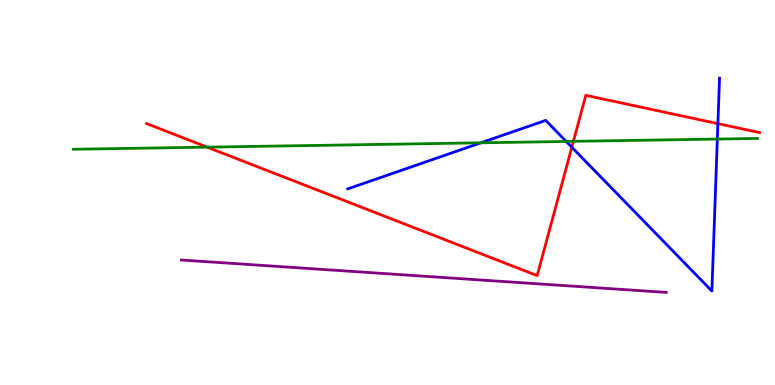[{'lines': ['blue', 'red'], 'intersections': [{'x': 7.38, 'y': 6.18}, {'x': 9.26, 'y': 6.79}]}, {'lines': ['green', 'red'], 'intersections': [{'x': 2.67, 'y': 6.18}, {'x': 7.4, 'y': 6.33}]}, {'lines': ['purple', 'red'], 'intersections': []}, {'lines': ['blue', 'green'], 'intersections': [{'x': 6.21, 'y': 6.29}, {'x': 7.31, 'y': 6.33}, {'x': 9.26, 'y': 6.39}]}, {'lines': ['blue', 'purple'], 'intersections': []}, {'lines': ['green', 'purple'], 'intersections': []}]